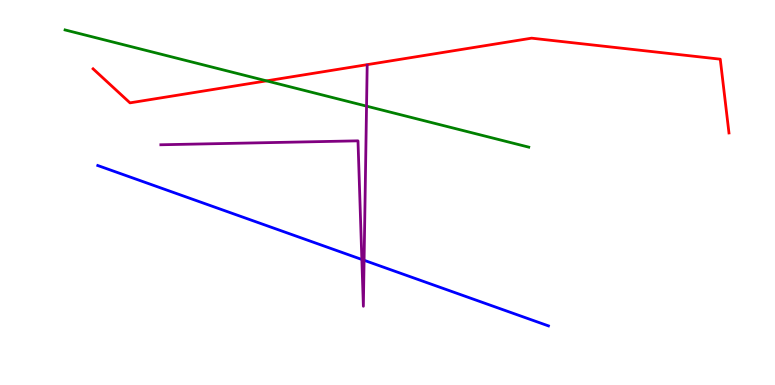[{'lines': ['blue', 'red'], 'intersections': []}, {'lines': ['green', 'red'], 'intersections': [{'x': 3.44, 'y': 7.9}]}, {'lines': ['purple', 'red'], 'intersections': []}, {'lines': ['blue', 'green'], 'intersections': []}, {'lines': ['blue', 'purple'], 'intersections': [{'x': 4.67, 'y': 3.26}, {'x': 4.7, 'y': 3.24}]}, {'lines': ['green', 'purple'], 'intersections': [{'x': 4.73, 'y': 7.24}]}]